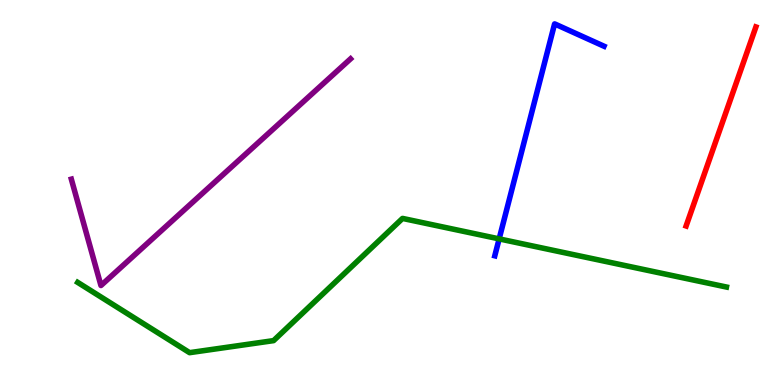[{'lines': ['blue', 'red'], 'intersections': []}, {'lines': ['green', 'red'], 'intersections': []}, {'lines': ['purple', 'red'], 'intersections': []}, {'lines': ['blue', 'green'], 'intersections': [{'x': 6.44, 'y': 3.8}]}, {'lines': ['blue', 'purple'], 'intersections': []}, {'lines': ['green', 'purple'], 'intersections': []}]